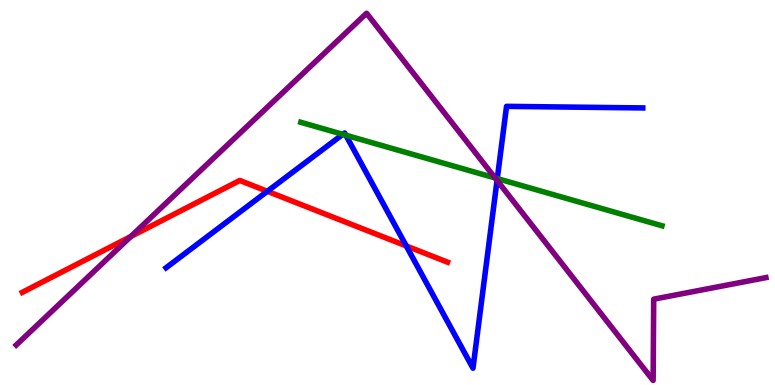[{'lines': ['blue', 'red'], 'intersections': [{'x': 3.45, 'y': 5.03}, {'x': 5.24, 'y': 3.61}]}, {'lines': ['green', 'red'], 'intersections': []}, {'lines': ['purple', 'red'], 'intersections': [{'x': 1.69, 'y': 3.86}]}, {'lines': ['blue', 'green'], 'intersections': [{'x': 4.42, 'y': 6.51}, {'x': 4.46, 'y': 6.49}, {'x': 6.42, 'y': 5.36}]}, {'lines': ['blue', 'purple'], 'intersections': [{'x': 6.41, 'y': 5.31}]}, {'lines': ['green', 'purple'], 'intersections': [{'x': 6.39, 'y': 5.38}]}]